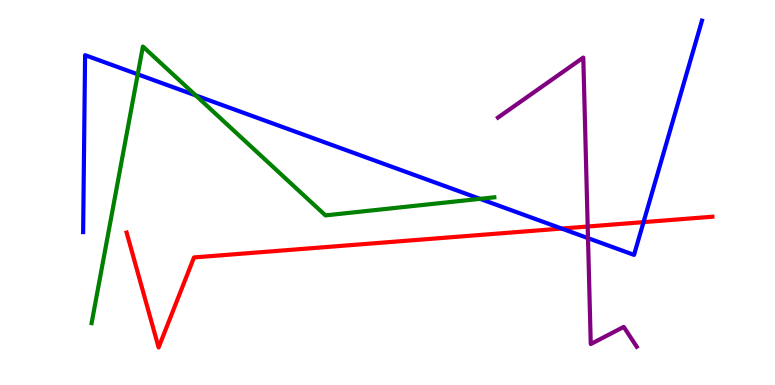[{'lines': ['blue', 'red'], 'intersections': [{'x': 7.25, 'y': 4.06}, {'x': 8.3, 'y': 4.23}]}, {'lines': ['green', 'red'], 'intersections': []}, {'lines': ['purple', 'red'], 'intersections': [{'x': 7.58, 'y': 4.12}]}, {'lines': ['blue', 'green'], 'intersections': [{'x': 1.78, 'y': 8.07}, {'x': 2.53, 'y': 7.52}, {'x': 6.19, 'y': 4.84}]}, {'lines': ['blue', 'purple'], 'intersections': [{'x': 7.59, 'y': 3.81}]}, {'lines': ['green', 'purple'], 'intersections': []}]